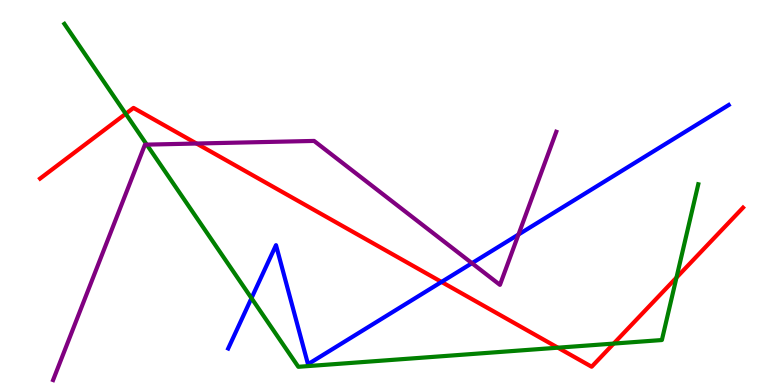[{'lines': ['blue', 'red'], 'intersections': [{'x': 5.7, 'y': 2.68}]}, {'lines': ['green', 'red'], 'intersections': [{'x': 1.62, 'y': 7.04}, {'x': 7.2, 'y': 0.969}, {'x': 7.92, 'y': 1.08}, {'x': 8.73, 'y': 2.79}]}, {'lines': ['purple', 'red'], 'intersections': [{'x': 2.54, 'y': 6.27}]}, {'lines': ['blue', 'green'], 'intersections': [{'x': 3.24, 'y': 2.26}]}, {'lines': ['blue', 'purple'], 'intersections': [{'x': 6.09, 'y': 3.16}, {'x': 6.69, 'y': 3.91}]}, {'lines': ['green', 'purple'], 'intersections': [{'x': 1.89, 'y': 6.24}]}]